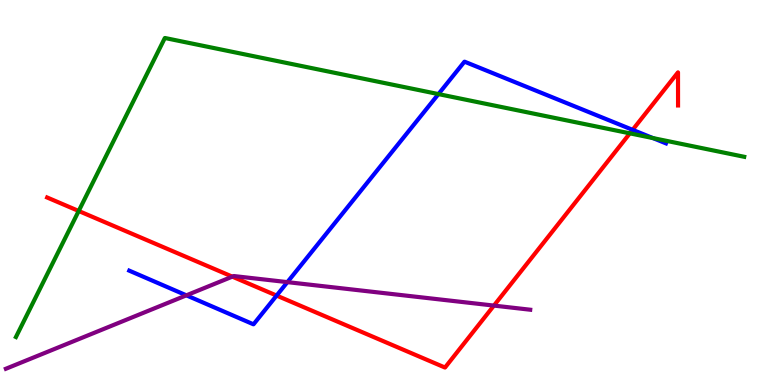[{'lines': ['blue', 'red'], 'intersections': [{'x': 3.57, 'y': 2.32}, {'x': 8.16, 'y': 6.63}]}, {'lines': ['green', 'red'], 'intersections': [{'x': 1.02, 'y': 4.52}, {'x': 8.13, 'y': 6.54}]}, {'lines': ['purple', 'red'], 'intersections': [{'x': 3.0, 'y': 2.81}, {'x': 6.37, 'y': 2.06}]}, {'lines': ['blue', 'green'], 'intersections': [{'x': 5.66, 'y': 7.56}, {'x': 8.42, 'y': 6.41}]}, {'lines': ['blue', 'purple'], 'intersections': [{'x': 2.41, 'y': 2.33}, {'x': 3.71, 'y': 2.67}]}, {'lines': ['green', 'purple'], 'intersections': []}]